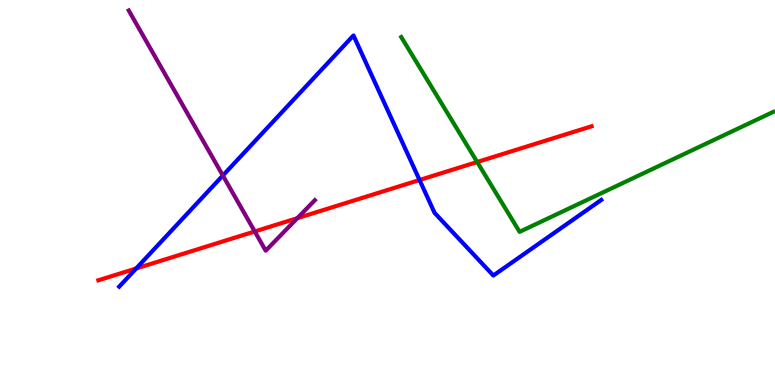[{'lines': ['blue', 'red'], 'intersections': [{'x': 1.76, 'y': 3.03}, {'x': 5.41, 'y': 5.32}]}, {'lines': ['green', 'red'], 'intersections': [{'x': 6.16, 'y': 5.79}]}, {'lines': ['purple', 'red'], 'intersections': [{'x': 3.29, 'y': 3.99}, {'x': 3.84, 'y': 4.33}]}, {'lines': ['blue', 'green'], 'intersections': []}, {'lines': ['blue', 'purple'], 'intersections': [{'x': 2.88, 'y': 5.44}]}, {'lines': ['green', 'purple'], 'intersections': []}]